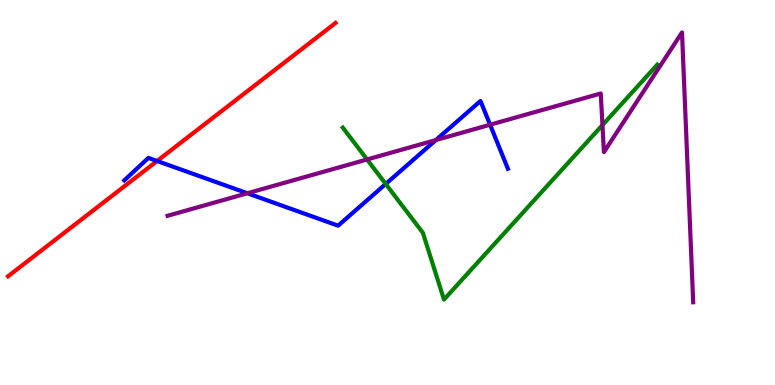[{'lines': ['blue', 'red'], 'intersections': [{'x': 2.03, 'y': 5.82}]}, {'lines': ['green', 'red'], 'intersections': []}, {'lines': ['purple', 'red'], 'intersections': []}, {'lines': ['blue', 'green'], 'intersections': [{'x': 4.98, 'y': 5.22}]}, {'lines': ['blue', 'purple'], 'intersections': [{'x': 3.19, 'y': 4.98}, {'x': 5.62, 'y': 6.36}, {'x': 6.32, 'y': 6.76}]}, {'lines': ['green', 'purple'], 'intersections': [{'x': 4.74, 'y': 5.86}, {'x': 7.77, 'y': 6.75}]}]